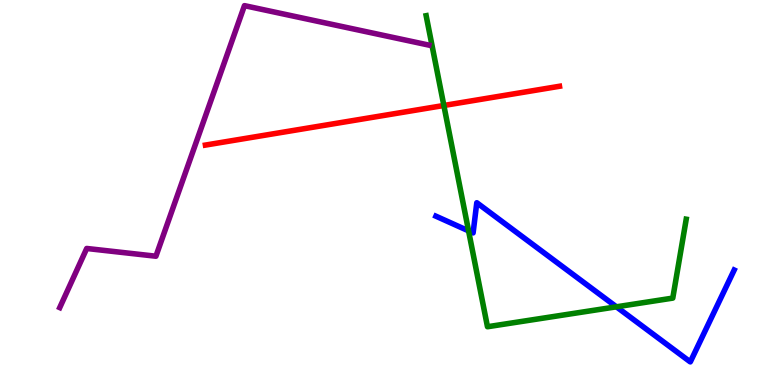[{'lines': ['blue', 'red'], 'intersections': []}, {'lines': ['green', 'red'], 'intersections': [{'x': 5.73, 'y': 7.26}]}, {'lines': ['purple', 'red'], 'intersections': []}, {'lines': ['blue', 'green'], 'intersections': [{'x': 6.05, 'y': 4.0}, {'x': 7.95, 'y': 2.03}]}, {'lines': ['blue', 'purple'], 'intersections': []}, {'lines': ['green', 'purple'], 'intersections': []}]